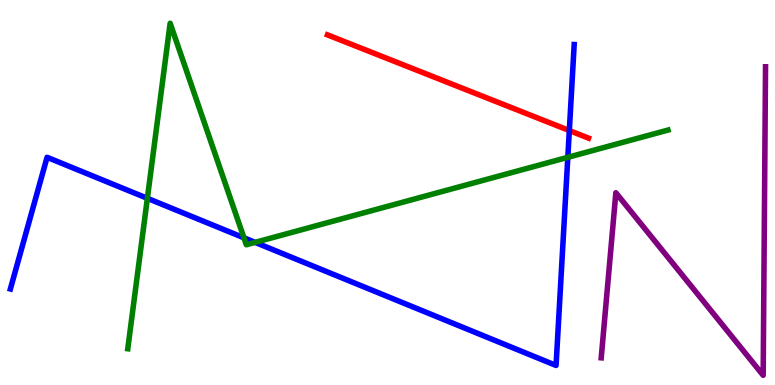[{'lines': ['blue', 'red'], 'intersections': [{'x': 7.35, 'y': 6.61}]}, {'lines': ['green', 'red'], 'intersections': []}, {'lines': ['purple', 'red'], 'intersections': []}, {'lines': ['blue', 'green'], 'intersections': [{'x': 1.9, 'y': 4.85}, {'x': 3.15, 'y': 3.82}, {'x': 3.29, 'y': 3.7}, {'x': 7.33, 'y': 5.91}]}, {'lines': ['blue', 'purple'], 'intersections': []}, {'lines': ['green', 'purple'], 'intersections': []}]